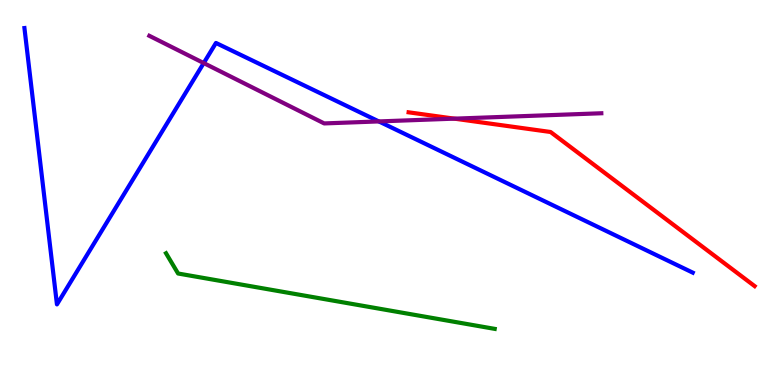[{'lines': ['blue', 'red'], 'intersections': []}, {'lines': ['green', 'red'], 'intersections': []}, {'lines': ['purple', 'red'], 'intersections': [{'x': 5.86, 'y': 6.92}]}, {'lines': ['blue', 'green'], 'intersections': []}, {'lines': ['blue', 'purple'], 'intersections': [{'x': 2.63, 'y': 8.36}, {'x': 4.89, 'y': 6.85}]}, {'lines': ['green', 'purple'], 'intersections': []}]